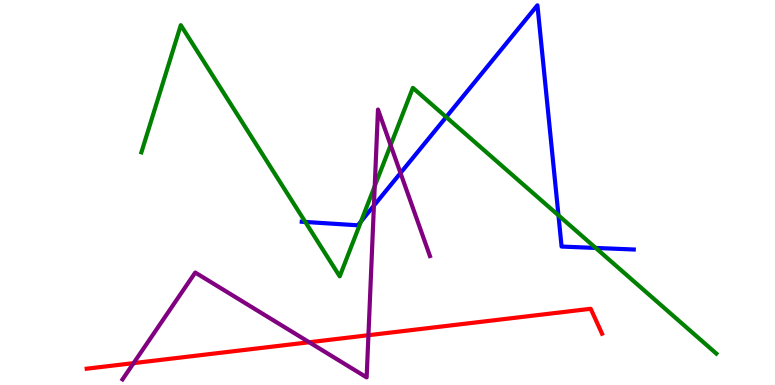[{'lines': ['blue', 'red'], 'intersections': []}, {'lines': ['green', 'red'], 'intersections': []}, {'lines': ['purple', 'red'], 'intersections': [{'x': 1.72, 'y': 0.568}, {'x': 3.99, 'y': 1.11}, {'x': 4.75, 'y': 1.29}]}, {'lines': ['blue', 'green'], 'intersections': [{'x': 3.94, 'y': 4.23}, {'x': 4.66, 'y': 4.25}, {'x': 5.76, 'y': 6.96}, {'x': 7.21, 'y': 4.41}, {'x': 7.69, 'y': 3.56}]}, {'lines': ['blue', 'purple'], 'intersections': [{'x': 4.82, 'y': 4.66}, {'x': 5.17, 'y': 5.51}]}, {'lines': ['green', 'purple'], 'intersections': [{'x': 4.84, 'y': 5.17}, {'x': 5.04, 'y': 6.23}]}]